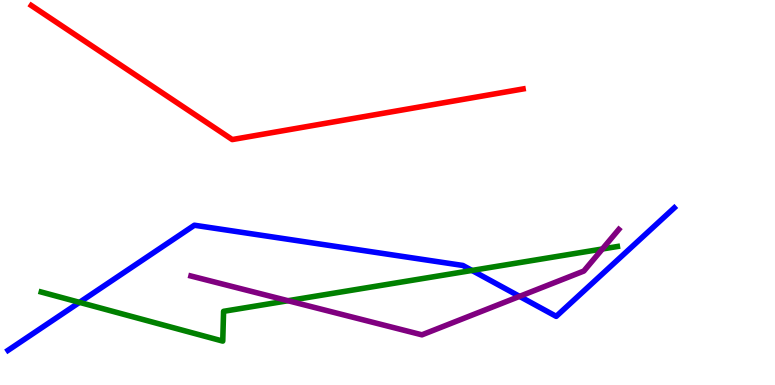[{'lines': ['blue', 'red'], 'intersections': []}, {'lines': ['green', 'red'], 'intersections': []}, {'lines': ['purple', 'red'], 'intersections': []}, {'lines': ['blue', 'green'], 'intersections': [{'x': 1.03, 'y': 2.15}, {'x': 6.09, 'y': 2.98}]}, {'lines': ['blue', 'purple'], 'intersections': [{'x': 6.7, 'y': 2.3}]}, {'lines': ['green', 'purple'], 'intersections': [{'x': 3.72, 'y': 2.19}, {'x': 7.77, 'y': 3.53}]}]